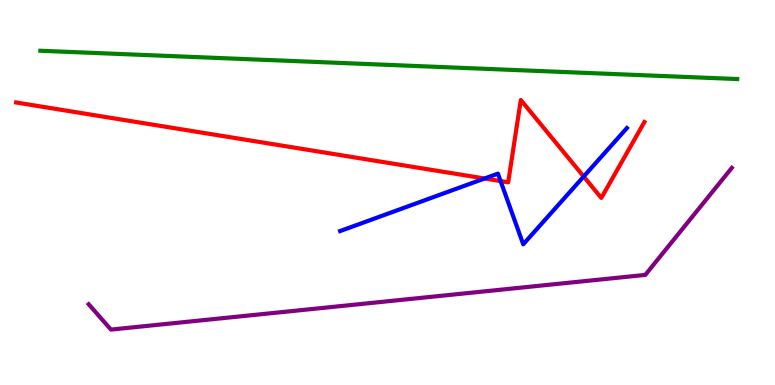[{'lines': ['blue', 'red'], 'intersections': [{'x': 6.25, 'y': 5.36}, {'x': 6.46, 'y': 5.3}, {'x': 7.53, 'y': 5.42}]}, {'lines': ['green', 'red'], 'intersections': []}, {'lines': ['purple', 'red'], 'intersections': []}, {'lines': ['blue', 'green'], 'intersections': []}, {'lines': ['blue', 'purple'], 'intersections': []}, {'lines': ['green', 'purple'], 'intersections': []}]